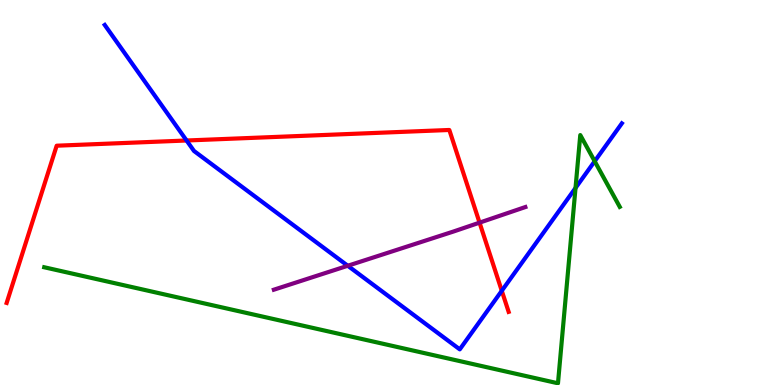[{'lines': ['blue', 'red'], 'intersections': [{'x': 2.41, 'y': 6.35}, {'x': 6.47, 'y': 2.45}]}, {'lines': ['green', 'red'], 'intersections': []}, {'lines': ['purple', 'red'], 'intersections': [{'x': 6.19, 'y': 4.22}]}, {'lines': ['blue', 'green'], 'intersections': [{'x': 7.43, 'y': 5.12}, {'x': 7.67, 'y': 5.81}]}, {'lines': ['blue', 'purple'], 'intersections': [{'x': 4.49, 'y': 3.1}]}, {'lines': ['green', 'purple'], 'intersections': []}]